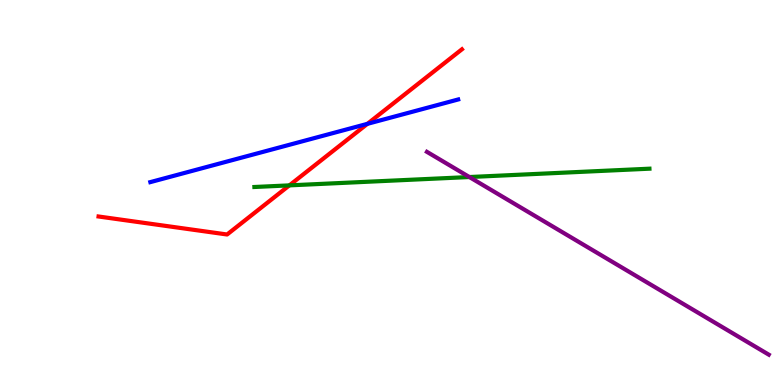[{'lines': ['blue', 'red'], 'intersections': [{'x': 4.74, 'y': 6.78}]}, {'lines': ['green', 'red'], 'intersections': [{'x': 3.73, 'y': 5.19}]}, {'lines': ['purple', 'red'], 'intersections': []}, {'lines': ['blue', 'green'], 'intersections': []}, {'lines': ['blue', 'purple'], 'intersections': []}, {'lines': ['green', 'purple'], 'intersections': [{'x': 6.06, 'y': 5.4}]}]